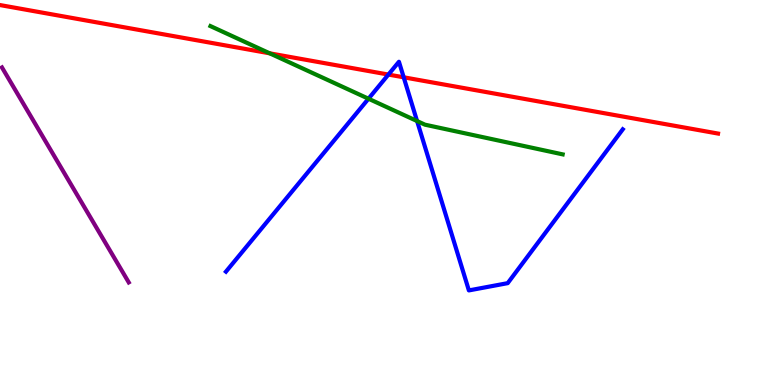[{'lines': ['blue', 'red'], 'intersections': [{'x': 5.01, 'y': 8.06}, {'x': 5.21, 'y': 7.99}]}, {'lines': ['green', 'red'], 'intersections': [{'x': 3.48, 'y': 8.61}]}, {'lines': ['purple', 'red'], 'intersections': []}, {'lines': ['blue', 'green'], 'intersections': [{'x': 4.75, 'y': 7.44}, {'x': 5.38, 'y': 6.86}]}, {'lines': ['blue', 'purple'], 'intersections': []}, {'lines': ['green', 'purple'], 'intersections': []}]